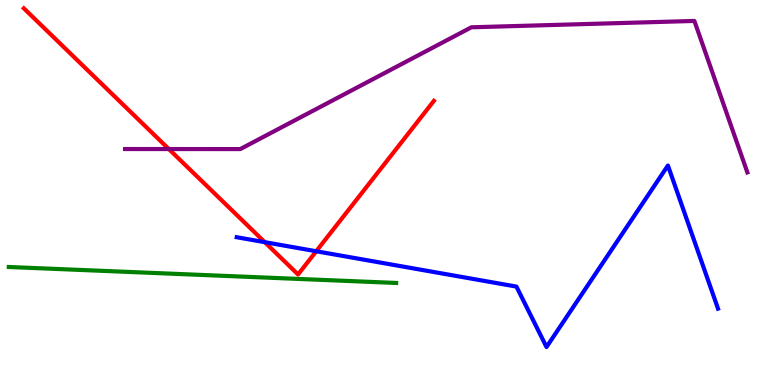[{'lines': ['blue', 'red'], 'intersections': [{'x': 3.42, 'y': 3.71}, {'x': 4.08, 'y': 3.47}]}, {'lines': ['green', 'red'], 'intersections': []}, {'lines': ['purple', 'red'], 'intersections': [{'x': 2.18, 'y': 6.13}]}, {'lines': ['blue', 'green'], 'intersections': []}, {'lines': ['blue', 'purple'], 'intersections': []}, {'lines': ['green', 'purple'], 'intersections': []}]